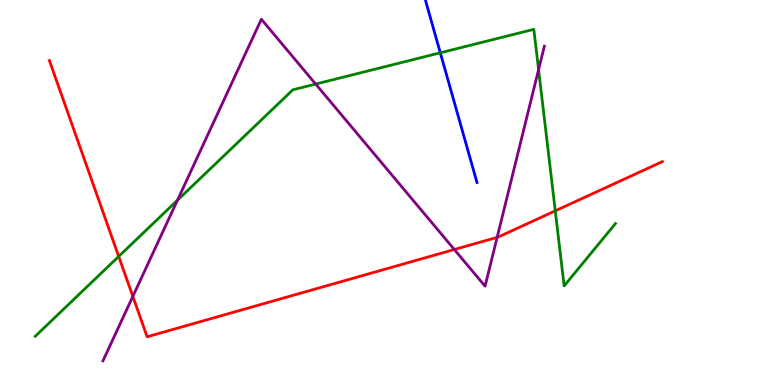[{'lines': ['blue', 'red'], 'intersections': []}, {'lines': ['green', 'red'], 'intersections': [{'x': 1.53, 'y': 3.34}, {'x': 7.16, 'y': 4.52}]}, {'lines': ['purple', 'red'], 'intersections': [{'x': 1.71, 'y': 2.3}, {'x': 5.86, 'y': 3.52}, {'x': 6.41, 'y': 3.84}]}, {'lines': ['blue', 'green'], 'intersections': [{'x': 5.68, 'y': 8.63}]}, {'lines': ['blue', 'purple'], 'intersections': []}, {'lines': ['green', 'purple'], 'intersections': [{'x': 2.29, 'y': 4.8}, {'x': 4.07, 'y': 7.82}, {'x': 6.95, 'y': 8.19}]}]